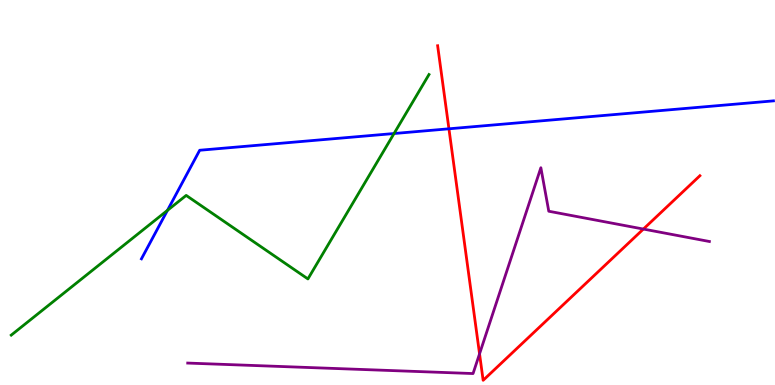[{'lines': ['blue', 'red'], 'intersections': [{'x': 5.79, 'y': 6.65}]}, {'lines': ['green', 'red'], 'intersections': []}, {'lines': ['purple', 'red'], 'intersections': [{'x': 6.19, 'y': 0.809}, {'x': 8.3, 'y': 4.05}]}, {'lines': ['blue', 'green'], 'intersections': [{'x': 2.16, 'y': 4.54}, {'x': 5.08, 'y': 6.53}]}, {'lines': ['blue', 'purple'], 'intersections': []}, {'lines': ['green', 'purple'], 'intersections': []}]